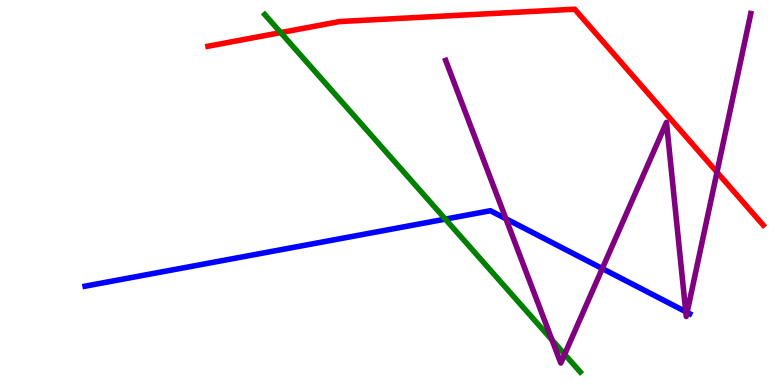[{'lines': ['blue', 'red'], 'intersections': []}, {'lines': ['green', 'red'], 'intersections': [{'x': 3.62, 'y': 9.15}]}, {'lines': ['purple', 'red'], 'intersections': [{'x': 9.25, 'y': 5.53}]}, {'lines': ['blue', 'green'], 'intersections': [{'x': 5.75, 'y': 4.31}]}, {'lines': ['blue', 'purple'], 'intersections': [{'x': 6.53, 'y': 4.32}, {'x': 7.77, 'y': 3.02}, {'x': 8.85, 'y': 1.9}, {'x': 8.87, 'y': 1.89}]}, {'lines': ['green', 'purple'], 'intersections': [{'x': 7.12, 'y': 1.17}, {'x': 7.29, 'y': 0.798}]}]